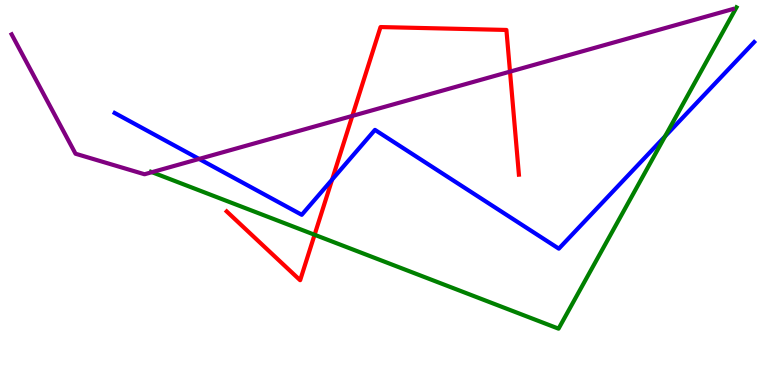[{'lines': ['blue', 'red'], 'intersections': [{'x': 4.29, 'y': 5.33}]}, {'lines': ['green', 'red'], 'intersections': [{'x': 4.06, 'y': 3.9}]}, {'lines': ['purple', 'red'], 'intersections': [{'x': 4.55, 'y': 6.99}, {'x': 6.58, 'y': 8.14}]}, {'lines': ['blue', 'green'], 'intersections': [{'x': 8.58, 'y': 6.46}]}, {'lines': ['blue', 'purple'], 'intersections': [{'x': 2.57, 'y': 5.87}]}, {'lines': ['green', 'purple'], 'intersections': [{'x': 1.96, 'y': 5.53}]}]